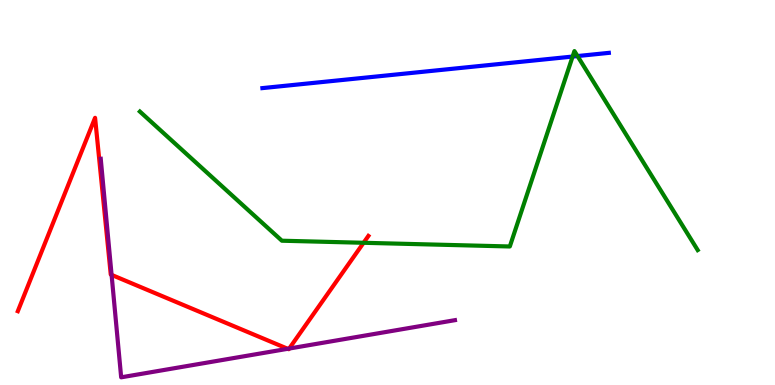[{'lines': ['blue', 'red'], 'intersections': []}, {'lines': ['green', 'red'], 'intersections': [{'x': 4.69, 'y': 3.69}]}, {'lines': ['purple', 'red'], 'intersections': [{'x': 1.44, 'y': 2.86}, {'x': 3.71, 'y': 0.94}, {'x': 3.73, 'y': 0.947}]}, {'lines': ['blue', 'green'], 'intersections': [{'x': 7.39, 'y': 8.53}, {'x': 7.45, 'y': 8.54}]}, {'lines': ['blue', 'purple'], 'intersections': []}, {'lines': ['green', 'purple'], 'intersections': []}]